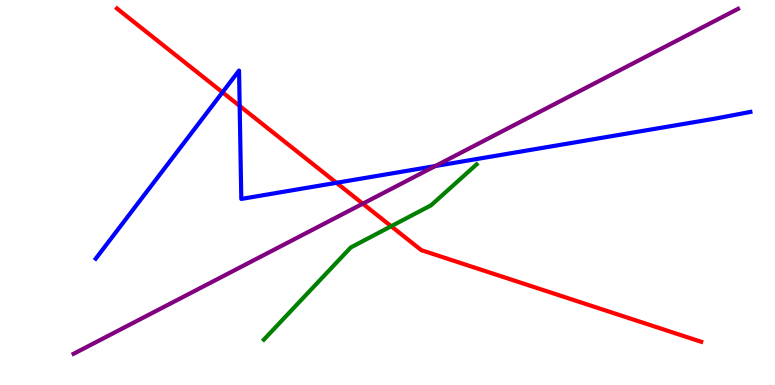[{'lines': ['blue', 'red'], 'intersections': [{'x': 2.87, 'y': 7.6}, {'x': 3.09, 'y': 7.25}, {'x': 4.34, 'y': 5.25}]}, {'lines': ['green', 'red'], 'intersections': [{'x': 5.05, 'y': 4.12}]}, {'lines': ['purple', 'red'], 'intersections': [{'x': 4.68, 'y': 4.71}]}, {'lines': ['blue', 'green'], 'intersections': []}, {'lines': ['blue', 'purple'], 'intersections': [{'x': 5.62, 'y': 5.69}]}, {'lines': ['green', 'purple'], 'intersections': []}]